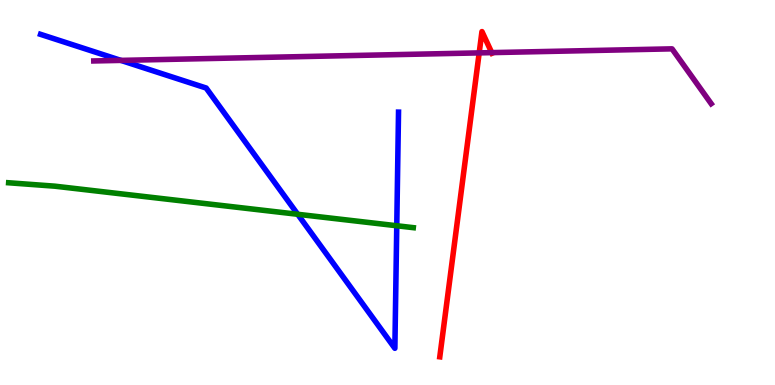[{'lines': ['blue', 'red'], 'intersections': []}, {'lines': ['green', 'red'], 'intersections': []}, {'lines': ['purple', 'red'], 'intersections': [{'x': 6.18, 'y': 8.63}, {'x': 6.34, 'y': 8.63}]}, {'lines': ['blue', 'green'], 'intersections': [{'x': 3.84, 'y': 4.43}, {'x': 5.12, 'y': 4.14}]}, {'lines': ['blue', 'purple'], 'intersections': [{'x': 1.56, 'y': 8.43}]}, {'lines': ['green', 'purple'], 'intersections': []}]